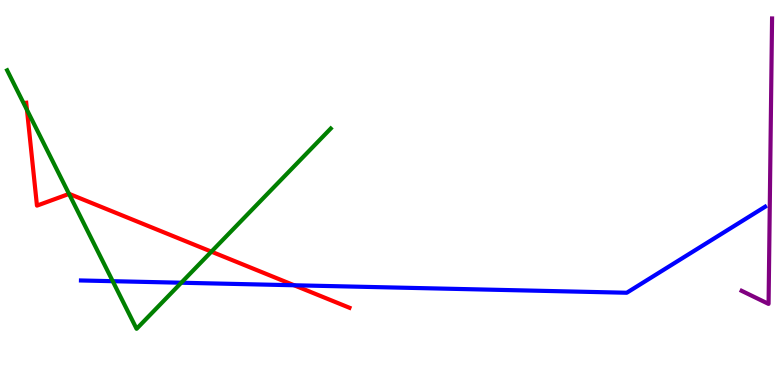[{'lines': ['blue', 'red'], 'intersections': [{'x': 3.8, 'y': 2.59}]}, {'lines': ['green', 'red'], 'intersections': [{'x': 0.348, 'y': 7.15}, {'x': 0.891, 'y': 4.96}, {'x': 2.73, 'y': 3.46}]}, {'lines': ['purple', 'red'], 'intersections': []}, {'lines': ['blue', 'green'], 'intersections': [{'x': 1.45, 'y': 2.7}, {'x': 2.34, 'y': 2.66}]}, {'lines': ['blue', 'purple'], 'intersections': []}, {'lines': ['green', 'purple'], 'intersections': []}]